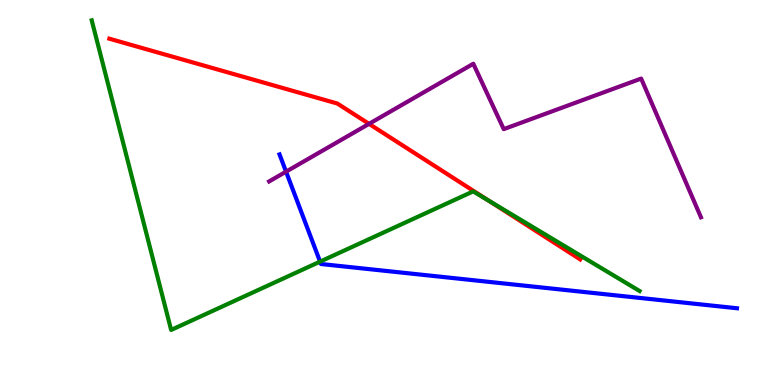[{'lines': ['blue', 'red'], 'intersections': []}, {'lines': ['green', 'red'], 'intersections': [{'x': 6.31, 'y': 4.79}]}, {'lines': ['purple', 'red'], 'intersections': [{'x': 4.76, 'y': 6.78}]}, {'lines': ['blue', 'green'], 'intersections': [{'x': 4.13, 'y': 3.2}]}, {'lines': ['blue', 'purple'], 'intersections': [{'x': 3.69, 'y': 5.54}]}, {'lines': ['green', 'purple'], 'intersections': []}]